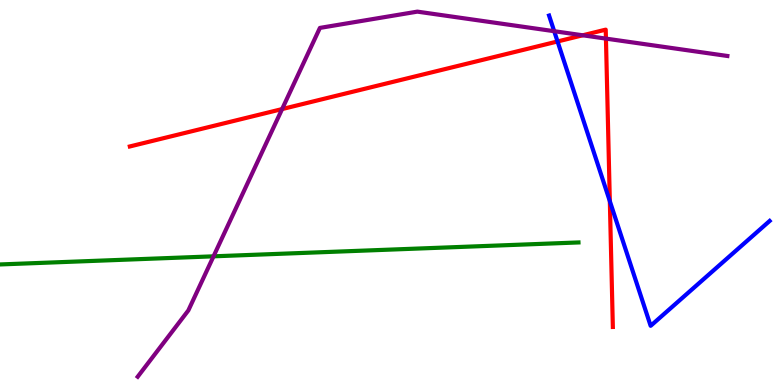[{'lines': ['blue', 'red'], 'intersections': [{'x': 7.19, 'y': 8.92}, {'x': 7.87, 'y': 4.77}]}, {'lines': ['green', 'red'], 'intersections': []}, {'lines': ['purple', 'red'], 'intersections': [{'x': 3.64, 'y': 7.17}, {'x': 7.52, 'y': 9.08}, {'x': 7.82, 'y': 9.0}]}, {'lines': ['blue', 'green'], 'intersections': []}, {'lines': ['blue', 'purple'], 'intersections': [{'x': 7.15, 'y': 9.19}]}, {'lines': ['green', 'purple'], 'intersections': [{'x': 2.76, 'y': 3.34}]}]